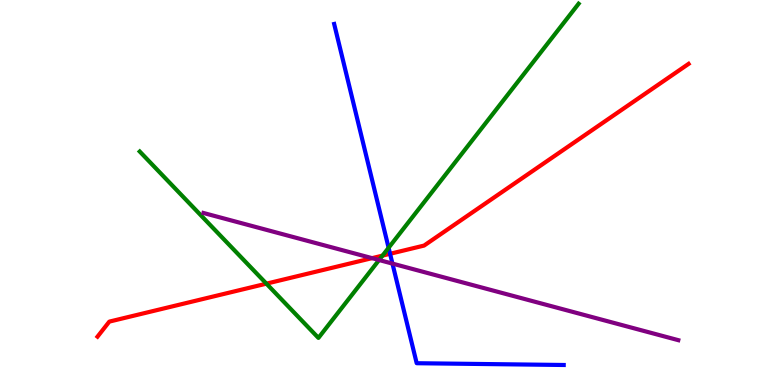[{'lines': ['blue', 'red'], 'intersections': [{'x': 5.03, 'y': 3.41}]}, {'lines': ['green', 'red'], 'intersections': [{'x': 3.44, 'y': 2.63}, {'x': 4.94, 'y': 3.36}]}, {'lines': ['purple', 'red'], 'intersections': [{'x': 4.8, 'y': 3.3}]}, {'lines': ['blue', 'green'], 'intersections': [{'x': 5.01, 'y': 3.56}]}, {'lines': ['blue', 'purple'], 'intersections': [{'x': 5.06, 'y': 3.15}]}, {'lines': ['green', 'purple'], 'intersections': [{'x': 4.89, 'y': 3.25}]}]